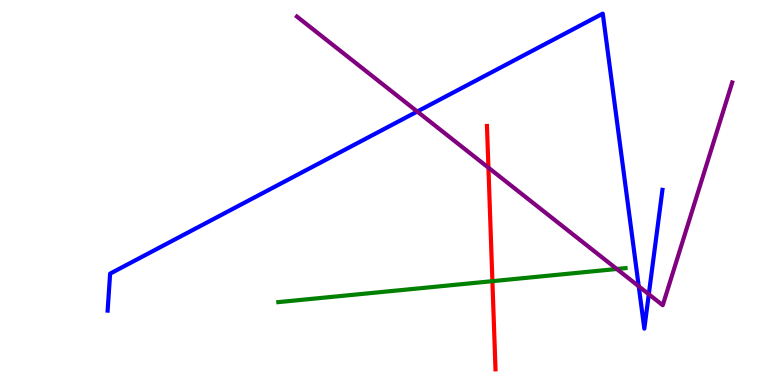[{'lines': ['blue', 'red'], 'intersections': []}, {'lines': ['green', 'red'], 'intersections': [{'x': 6.35, 'y': 2.7}]}, {'lines': ['purple', 'red'], 'intersections': [{'x': 6.3, 'y': 5.64}]}, {'lines': ['blue', 'green'], 'intersections': []}, {'lines': ['blue', 'purple'], 'intersections': [{'x': 5.38, 'y': 7.1}, {'x': 8.24, 'y': 2.56}, {'x': 8.37, 'y': 2.36}]}, {'lines': ['green', 'purple'], 'intersections': [{'x': 7.96, 'y': 3.01}]}]